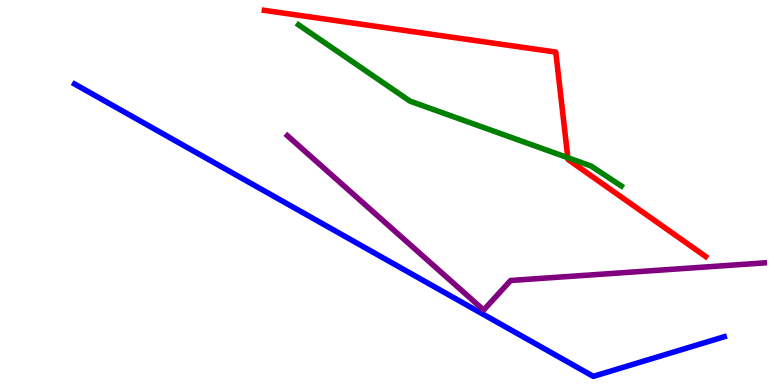[{'lines': ['blue', 'red'], 'intersections': []}, {'lines': ['green', 'red'], 'intersections': [{'x': 7.33, 'y': 5.9}]}, {'lines': ['purple', 'red'], 'intersections': []}, {'lines': ['blue', 'green'], 'intersections': []}, {'lines': ['blue', 'purple'], 'intersections': []}, {'lines': ['green', 'purple'], 'intersections': []}]